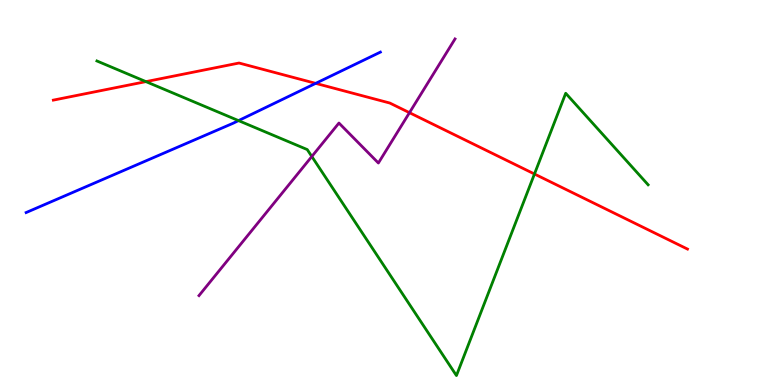[{'lines': ['blue', 'red'], 'intersections': [{'x': 4.07, 'y': 7.83}]}, {'lines': ['green', 'red'], 'intersections': [{'x': 1.88, 'y': 7.88}, {'x': 6.9, 'y': 5.48}]}, {'lines': ['purple', 'red'], 'intersections': [{'x': 5.28, 'y': 7.07}]}, {'lines': ['blue', 'green'], 'intersections': [{'x': 3.08, 'y': 6.87}]}, {'lines': ['blue', 'purple'], 'intersections': []}, {'lines': ['green', 'purple'], 'intersections': [{'x': 4.02, 'y': 5.94}]}]